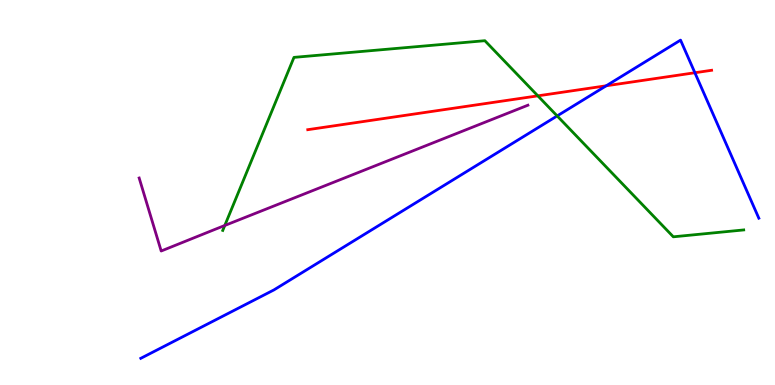[{'lines': ['blue', 'red'], 'intersections': [{'x': 7.82, 'y': 7.77}, {'x': 8.97, 'y': 8.11}]}, {'lines': ['green', 'red'], 'intersections': [{'x': 6.94, 'y': 7.51}]}, {'lines': ['purple', 'red'], 'intersections': []}, {'lines': ['blue', 'green'], 'intersections': [{'x': 7.19, 'y': 6.99}]}, {'lines': ['blue', 'purple'], 'intersections': []}, {'lines': ['green', 'purple'], 'intersections': [{'x': 2.9, 'y': 4.14}]}]